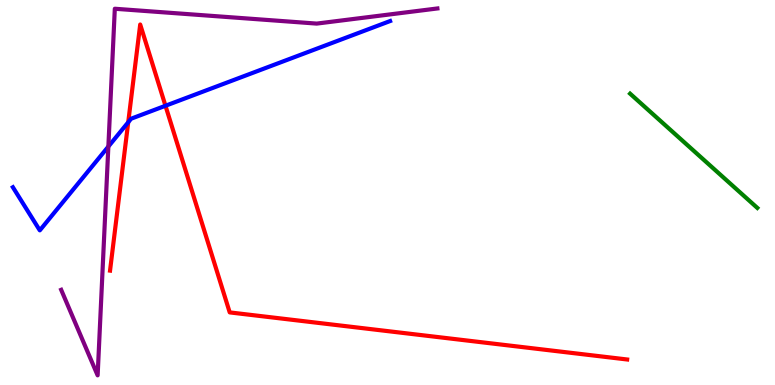[{'lines': ['blue', 'red'], 'intersections': [{'x': 1.65, 'y': 6.82}, {'x': 2.14, 'y': 7.25}]}, {'lines': ['green', 'red'], 'intersections': []}, {'lines': ['purple', 'red'], 'intersections': []}, {'lines': ['blue', 'green'], 'intersections': []}, {'lines': ['blue', 'purple'], 'intersections': [{'x': 1.4, 'y': 6.19}]}, {'lines': ['green', 'purple'], 'intersections': []}]